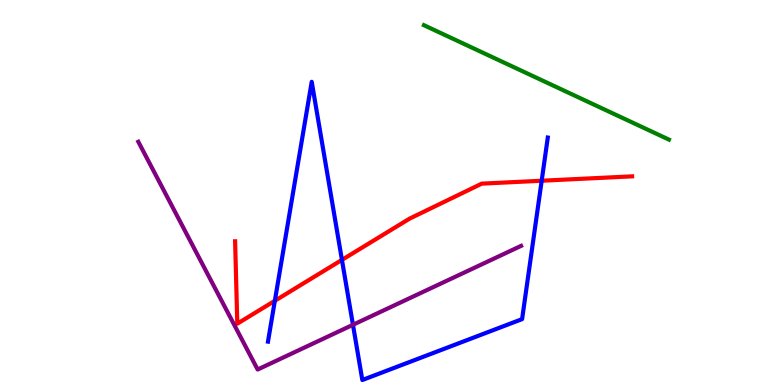[{'lines': ['blue', 'red'], 'intersections': [{'x': 3.55, 'y': 2.19}, {'x': 4.41, 'y': 3.25}, {'x': 6.99, 'y': 5.31}]}, {'lines': ['green', 'red'], 'intersections': []}, {'lines': ['purple', 'red'], 'intersections': []}, {'lines': ['blue', 'green'], 'intersections': []}, {'lines': ['blue', 'purple'], 'intersections': [{'x': 4.55, 'y': 1.56}]}, {'lines': ['green', 'purple'], 'intersections': []}]